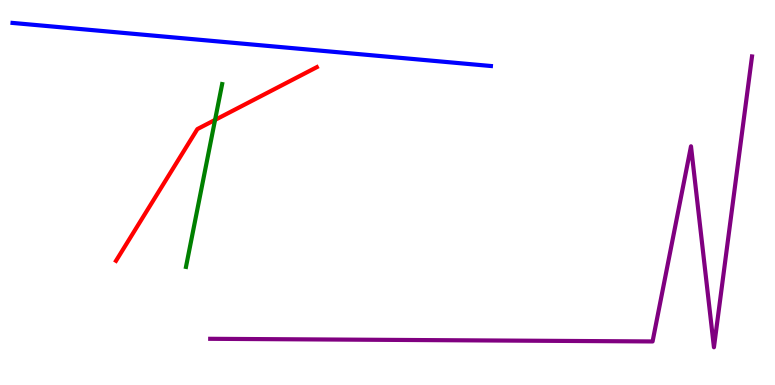[{'lines': ['blue', 'red'], 'intersections': []}, {'lines': ['green', 'red'], 'intersections': [{'x': 2.77, 'y': 6.89}]}, {'lines': ['purple', 'red'], 'intersections': []}, {'lines': ['blue', 'green'], 'intersections': []}, {'lines': ['blue', 'purple'], 'intersections': []}, {'lines': ['green', 'purple'], 'intersections': []}]